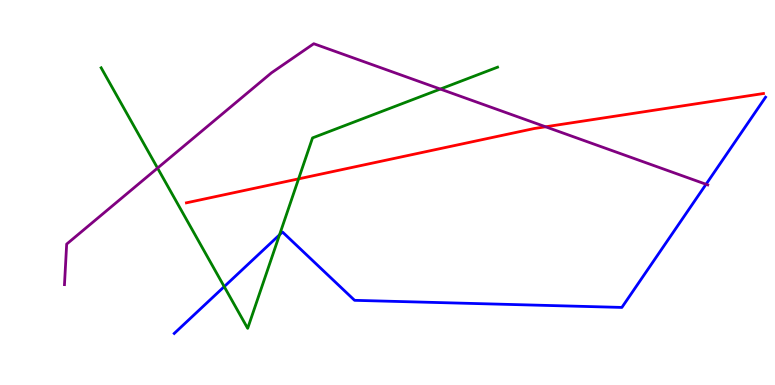[{'lines': ['blue', 'red'], 'intersections': []}, {'lines': ['green', 'red'], 'intersections': [{'x': 3.85, 'y': 5.35}]}, {'lines': ['purple', 'red'], 'intersections': [{'x': 7.04, 'y': 6.71}]}, {'lines': ['blue', 'green'], 'intersections': [{'x': 2.89, 'y': 2.56}, {'x': 3.61, 'y': 3.9}]}, {'lines': ['blue', 'purple'], 'intersections': [{'x': 9.11, 'y': 5.21}]}, {'lines': ['green', 'purple'], 'intersections': [{'x': 2.03, 'y': 5.63}, {'x': 5.68, 'y': 7.69}]}]